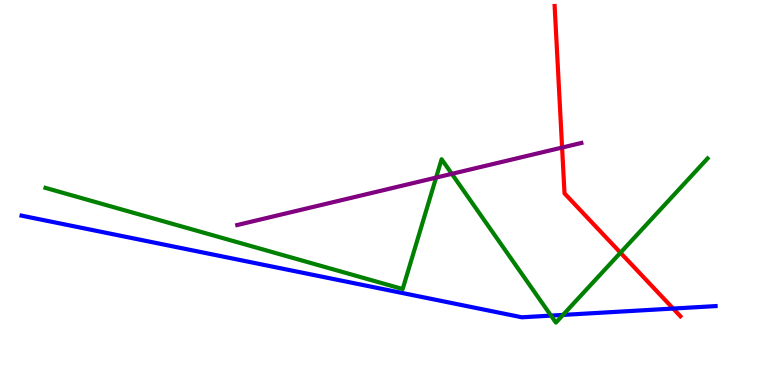[{'lines': ['blue', 'red'], 'intersections': [{'x': 8.69, 'y': 1.99}]}, {'lines': ['green', 'red'], 'intersections': [{'x': 8.01, 'y': 3.44}]}, {'lines': ['purple', 'red'], 'intersections': [{'x': 7.25, 'y': 6.17}]}, {'lines': ['blue', 'green'], 'intersections': [{'x': 7.11, 'y': 1.8}, {'x': 7.26, 'y': 1.82}]}, {'lines': ['blue', 'purple'], 'intersections': []}, {'lines': ['green', 'purple'], 'intersections': [{'x': 5.63, 'y': 5.39}, {'x': 5.83, 'y': 5.48}]}]